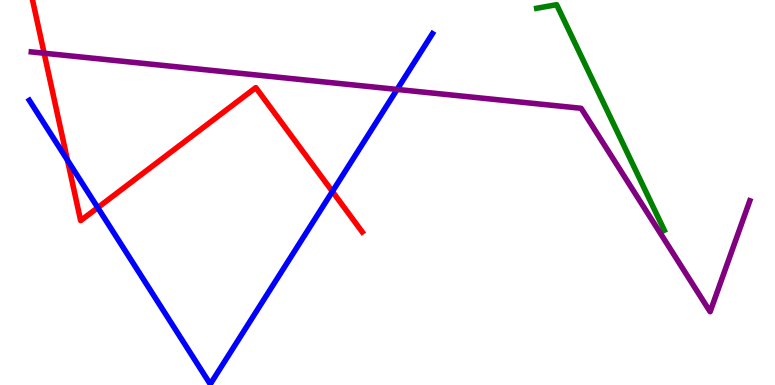[{'lines': ['blue', 'red'], 'intersections': [{'x': 0.871, 'y': 5.84}, {'x': 1.26, 'y': 4.61}, {'x': 4.29, 'y': 5.03}]}, {'lines': ['green', 'red'], 'intersections': []}, {'lines': ['purple', 'red'], 'intersections': [{'x': 0.57, 'y': 8.62}]}, {'lines': ['blue', 'green'], 'intersections': []}, {'lines': ['blue', 'purple'], 'intersections': [{'x': 5.12, 'y': 7.68}]}, {'lines': ['green', 'purple'], 'intersections': []}]